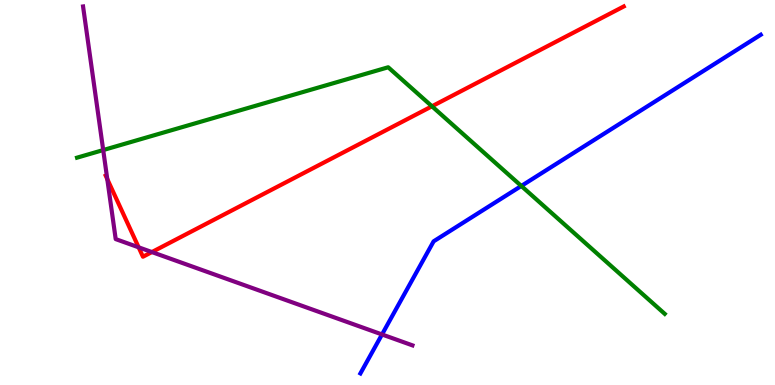[{'lines': ['blue', 'red'], 'intersections': []}, {'lines': ['green', 'red'], 'intersections': [{'x': 5.57, 'y': 7.24}]}, {'lines': ['purple', 'red'], 'intersections': [{'x': 1.38, 'y': 5.35}, {'x': 1.79, 'y': 3.58}, {'x': 1.96, 'y': 3.45}]}, {'lines': ['blue', 'green'], 'intersections': [{'x': 6.73, 'y': 5.17}]}, {'lines': ['blue', 'purple'], 'intersections': [{'x': 4.93, 'y': 1.31}]}, {'lines': ['green', 'purple'], 'intersections': [{'x': 1.33, 'y': 6.1}]}]